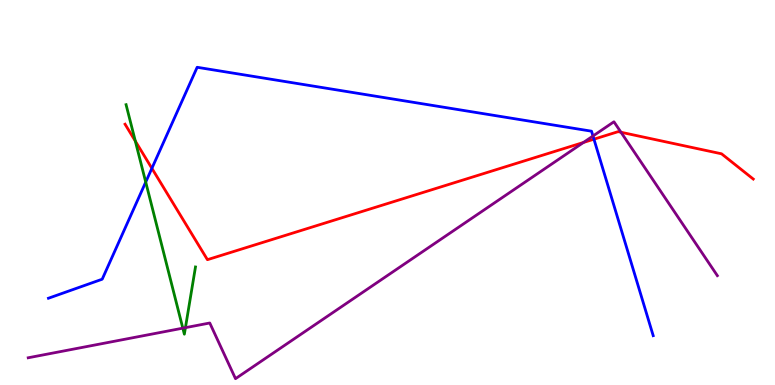[{'lines': ['blue', 'red'], 'intersections': [{'x': 1.96, 'y': 5.63}, {'x': 7.66, 'y': 6.38}]}, {'lines': ['green', 'red'], 'intersections': [{'x': 1.75, 'y': 6.34}]}, {'lines': ['purple', 'red'], 'intersections': [{'x': 7.53, 'y': 6.3}, {'x': 8.01, 'y': 6.56}]}, {'lines': ['blue', 'green'], 'intersections': [{'x': 1.88, 'y': 5.27}]}, {'lines': ['blue', 'purple'], 'intersections': [{'x': 7.65, 'y': 6.47}]}, {'lines': ['green', 'purple'], 'intersections': [{'x': 2.36, 'y': 1.48}, {'x': 2.39, 'y': 1.49}]}]